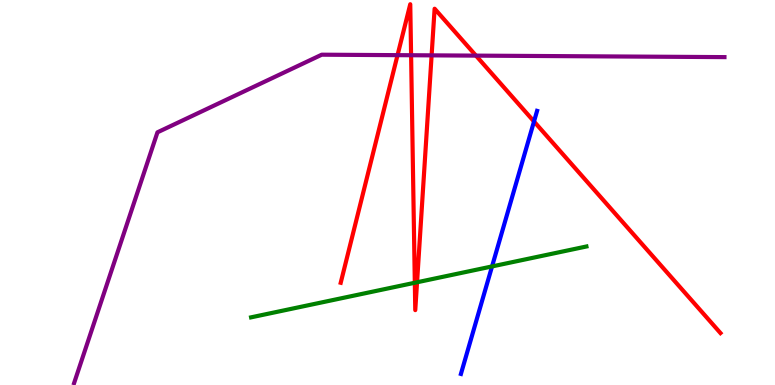[{'lines': ['blue', 'red'], 'intersections': [{'x': 6.89, 'y': 6.84}]}, {'lines': ['green', 'red'], 'intersections': [{'x': 5.35, 'y': 2.66}, {'x': 5.38, 'y': 2.67}]}, {'lines': ['purple', 'red'], 'intersections': [{'x': 5.13, 'y': 8.57}, {'x': 5.3, 'y': 8.57}, {'x': 5.57, 'y': 8.56}, {'x': 6.14, 'y': 8.56}]}, {'lines': ['blue', 'green'], 'intersections': [{'x': 6.35, 'y': 3.08}]}, {'lines': ['blue', 'purple'], 'intersections': []}, {'lines': ['green', 'purple'], 'intersections': []}]